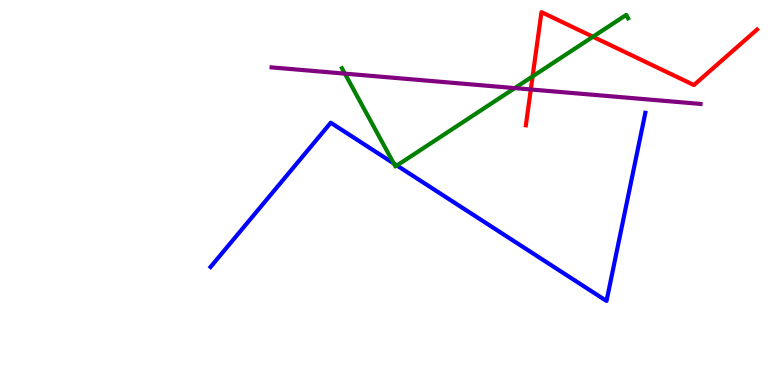[{'lines': ['blue', 'red'], 'intersections': []}, {'lines': ['green', 'red'], 'intersections': [{'x': 6.87, 'y': 8.02}, {'x': 7.65, 'y': 9.05}]}, {'lines': ['purple', 'red'], 'intersections': [{'x': 6.85, 'y': 7.68}]}, {'lines': ['blue', 'green'], 'intersections': [{'x': 5.08, 'y': 5.75}, {'x': 5.12, 'y': 5.7}]}, {'lines': ['blue', 'purple'], 'intersections': []}, {'lines': ['green', 'purple'], 'intersections': [{'x': 4.45, 'y': 8.09}, {'x': 6.64, 'y': 7.71}]}]